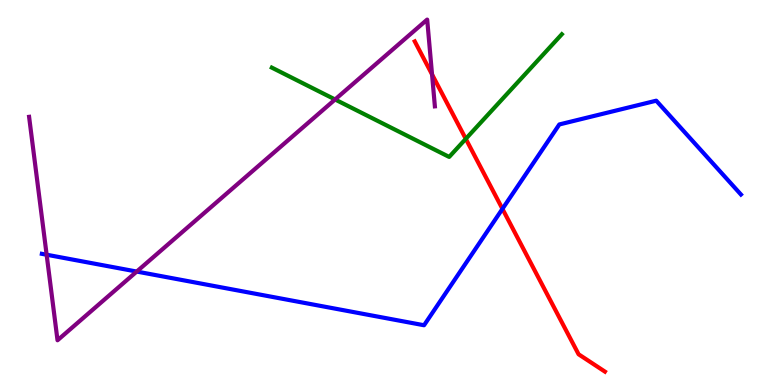[{'lines': ['blue', 'red'], 'intersections': [{'x': 6.48, 'y': 4.57}]}, {'lines': ['green', 'red'], 'intersections': [{'x': 6.01, 'y': 6.39}]}, {'lines': ['purple', 'red'], 'intersections': [{'x': 5.57, 'y': 8.07}]}, {'lines': ['blue', 'green'], 'intersections': []}, {'lines': ['blue', 'purple'], 'intersections': [{'x': 0.602, 'y': 3.38}, {'x': 1.76, 'y': 2.95}]}, {'lines': ['green', 'purple'], 'intersections': [{'x': 4.32, 'y': 7.42}]}]